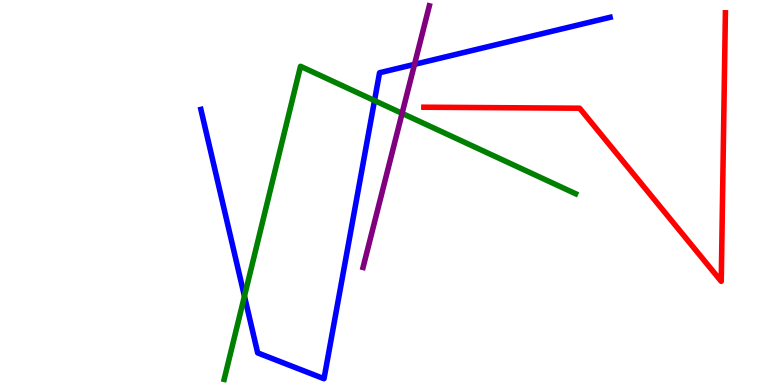[{'lines': ['blue', 'red'], 'intersections': []}, {'lines': ['green', 'red'], 'intersections': []}, {'lines': ['purple', 'red'], 'intersections': []}, {'lines': ['blue', 'green'], 'intersections': [{'x': 3.15, 'y': 2.31}, {'x': 4.83, 'y': 7.39}]}, {'lines': ['blue', 'purple'], 'intersections': [{'x': 5.35, 'y': 8.33}]}, {'lines': ['green', 'purple'], 'intersections': [{'x': 5.19, 'y': 7.06}]}]